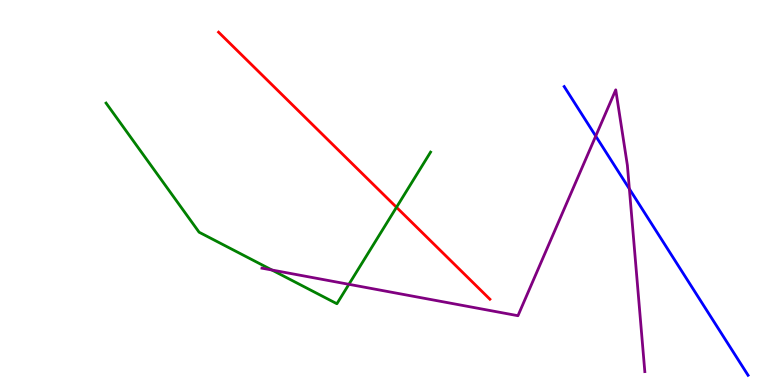[{'lines': ['blue', 'red'], 'intersections': []}, {'lines': ['green', 'red'], 'intersections': [{'x': 5.12, 'y': 4.62}]}, {'lines': ['purple', 'red'], 'intersections': []}, {'lines': ['blue', 'green'], 'intersections': []}, {'lines': ['blue', 'purple'], 'intersections': [{'x': 7.69, 'y': 6.47}, {'x': 8.12, 'y': 5.09}]}, {'lines': ['green', 'purple'], 'intersections': [{'x': 3.51, 'y': 2.99}, {'x': 4.5, 'y': 2.62}]}]